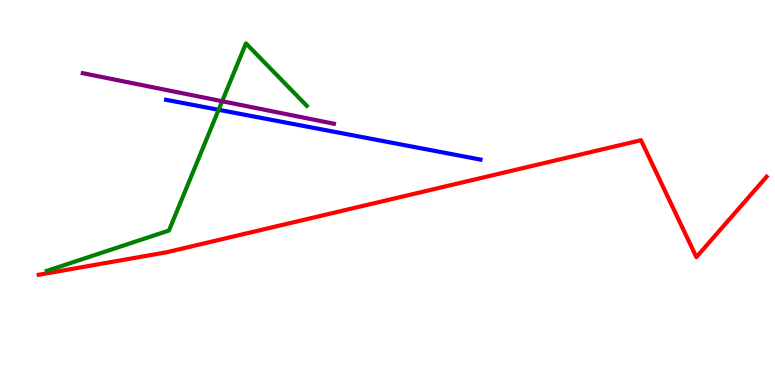[{'lines': ['blue', 'red'], 'intersections': []}, {'lines': ['green', 'red'], 'intersections': []}, {'lines': ['purple', 'red'], 'intersections': []}, {'lines': ['blue', 'green'], 'intersections': [{'x': 2.82, 'y': 7.15}]}, {'lines': ['blue', 'purple'], 'intersections': []}, {'lines': ['green', 'purple'], 'intersections': [{'x': 2.87, 'y': 7.37}]}]